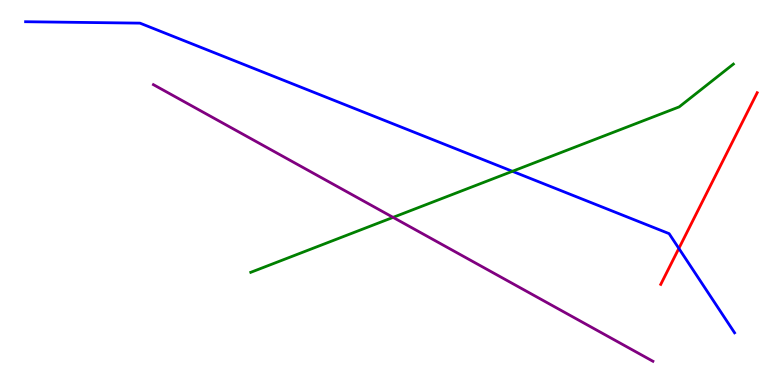[{'lines': ['blue', 'red'], 'intersections': [{'x': 8.76, 'y': 3.55}]}, {'lines': ['green', 'red'], 'intersections': []}, {'lines': ['purple', 'red'], 'intersections': []}, {'lines': ['blue', 'green'], 'intersections': [{'x': 6.61, 'y': 5.55}]}, {'lines': ['blue', 'purple'], 'intersections': []}, {'lines': ['green', 'purple'], 'intersections': [{'x': 5.07, 'y': 4.35}]}]